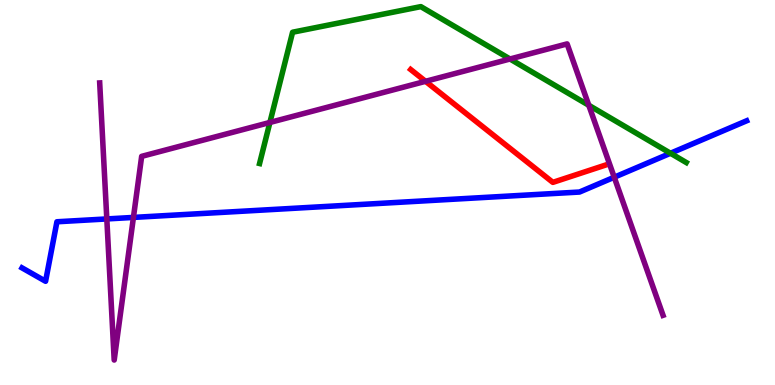[{'lines': ['blue', 'red'], 'intersections': []}, {'lines': ['green', 'red'], 'intersections': []}, {'lines': ['purple', 'red'], 'intersections': [{'x': 5.49, 'y': 7.89}]}, {'lines': ['blue', 'green'], 'intersections': [{'x': 8.65, 'y': 6.02}]}, {'lines': ['blue', 'purple'], 'intersections': [{'x': 1.38, 'y': 4.31}, {'x': 1.72, 'y': 4.35}, {'x': 7.93, 'y': 5.4}]}, {'lines': ['green', 'purple'], 'intersections': [{'x': 3.48, 'y': 6.82}, {'x': 6.58, 'y': 8.47}, {'x': 7.6, 'y': 7.27}]}]